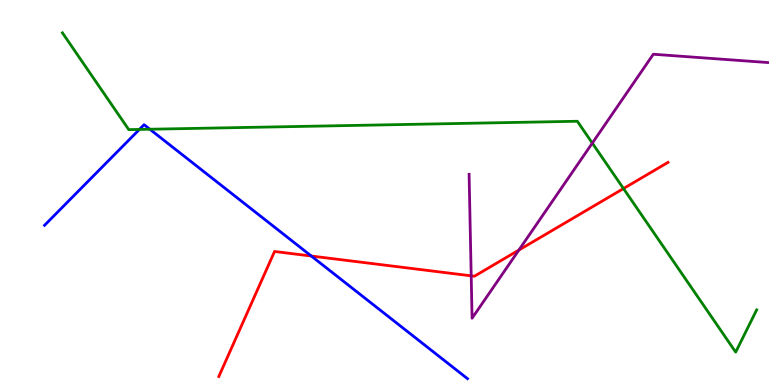[{'lines': ['blue', 'red'], 'intersections': [{'x': 4.02, 'y': 3.35}]}, {'lines': ['green', 'red'], 'intersections': [{'x': 8.05, 'y': 5.1}]}, {'lines': ['purple', 'red'], 'intersections': [{'x': 6.08, 'y': 2.84}, {'x': 6.7, 'y': 3.5}]}, {'lines': ['blue', 'green'], 'intersections': [{'x': 1.8, 'y': 6.64}, {'x': 1.93, 'y': 6.64}]}, {'lines': ['blue', 'purple'], 'intersections': []}, {'lines': ['green', 'purple'], 'intersections': [{'x': 7.64, 'y': 6.28}]}]